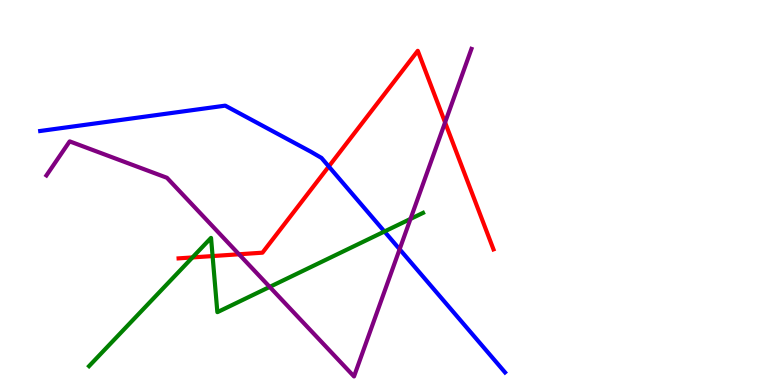[{'lines': ['blue', 'red'], 'intersections': [{'x': 4.24, 'y': 5.68}]}, {'lines': ['green', 'red'], 'intersections': [{'x': 2.48, 'y': 3.31}, {'x': 2.74, 'y': 3.35}]}, {'lines': ['purple', 'red'], 'intersections': [{'x': 3.08, 'y': 3.4}, {'x': 5.74, 'y': 6.82}]}, {'lines': ['blue', 'green'], 'intersections': [{'x': 4.96, 'y': 3.99}]}, {'lines': ['blue', 'purple'], 'intersections': [{'x': 5.16, 'y': 3.53}]}, {'lines': ['green', 'purple'], 'intersections': [{'x': 3.48, 'y': 2.55}, {'x': 5.3, 'y': 4.31}]}]